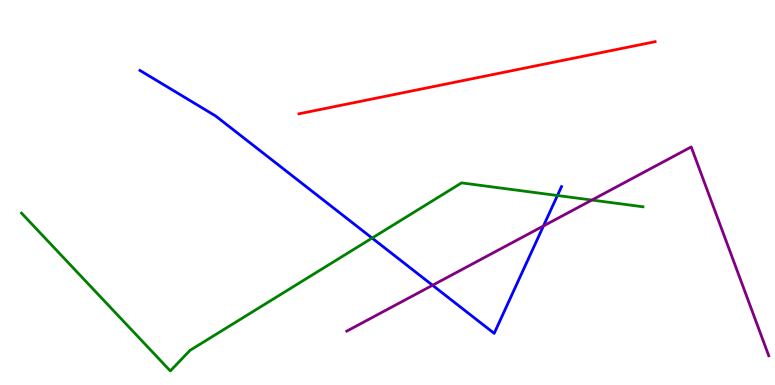[{'lines': ['blue', 'red'], 'intersections': []}, {'lines': ['green', 'red'], 'intersections': []}, {'lines': ['purple', 'red'], 'intersections': []}, {'lines': ['blue', 'green'], 'intersections': [{'x': 4.8, 'y': 3.82}, {'x': 7.19, 'y': 4.92}]}, {'lines': ['blue', 'purple'], 'intersections': [{'x': 5.58, 'y': 2.59}, {'x': 7.01, 'y': 4.13}]}, {'lines': ['green', 'purple'], 'intersections': [{'x': 7.64, 'y': 4.8}]}]